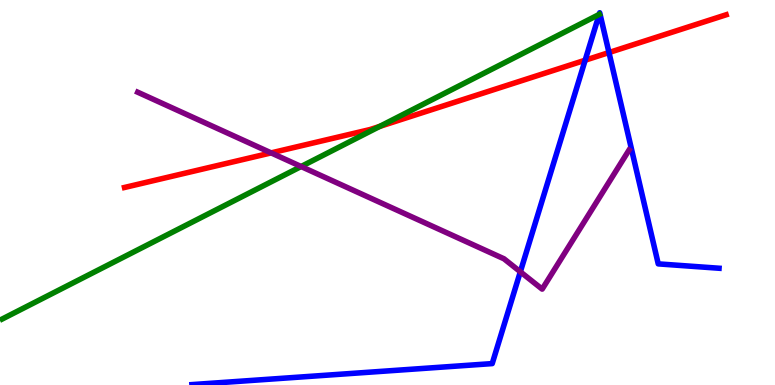[{'lines': ['blue', 'red'], 'intersections': [{'x': 7.55, 'y': 8.44}, {'x': 7.86, 'y': 8.64}]}, {'lines': ['green', 'red'], 'intersections': [{'x': 4.9, 'y': 6.72}]}, {'lines': ['purple', 'red'], 'intersections': [{'x': 3.5, 'y': 6.03}]}, {'lines': ['blue', 'green'], 'intersections': [{'x': 7.73, 'y': 9.63}]}, {'lines': ['blue', 'purple'], 'intersections': [{'x': 6.71, 'y': 2.94}]}, {'lines': ['green', 'purple'], 'intersections': [{'x': 3.89, 'y': 5.67}]}]